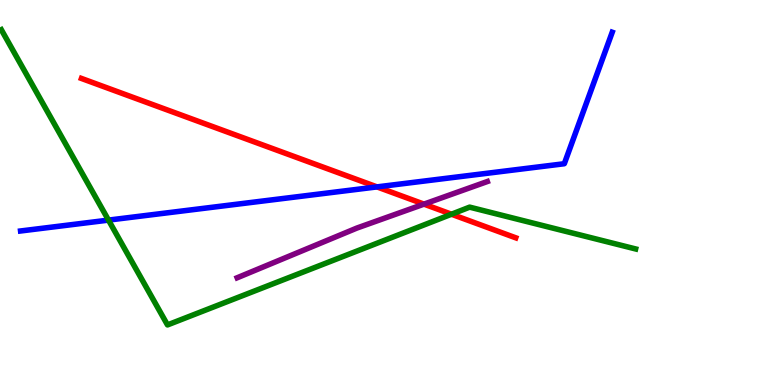[{'lines': ['blue', 'red'], 'intersections': [{'x': 4.86, 'y': 5.15}]}, {'lines': ['green', 'red'], 'intersections': [{'x': 5.83, 'y': 4.44}]}, {'lines': ['purple', 'red'], 'intersections': [{'x': 5.47, 'y': 4.7}]}, {'lines': ['blue', 'green'], 'intersections': [{'x': 1.4, 'y': 4.28}]}, {'lines': ['blue', 'purple'], 'intersections': []}, {'lines': ['green', 'purple'], 'intersections': []}]